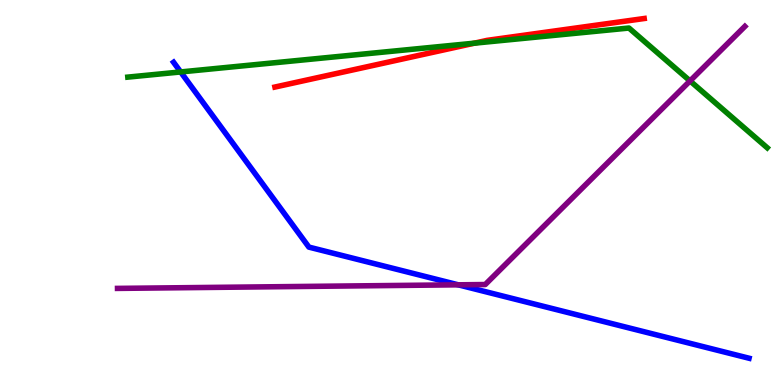[{'lines': ['blue', 'red'], 'intersections': []}, {'lines': ['green', 'red'], 'intersections': [{'x': 6.12, 'y': 8.88}]}, {'lines': ['purple', 'red'], 'intersections': []}, {'lines': ['blue', 'green'], 'intersections': [{'x': 2.33, 'y': 8.13}]}, {'lines': ['blue', 'purple'], 'intersections': [{'x': 5.91, 'y': 2.6}]}, {'lines': ['green', 'purple'], 'intersections': [{'x': 8.9, 'y': 7.9}]}]